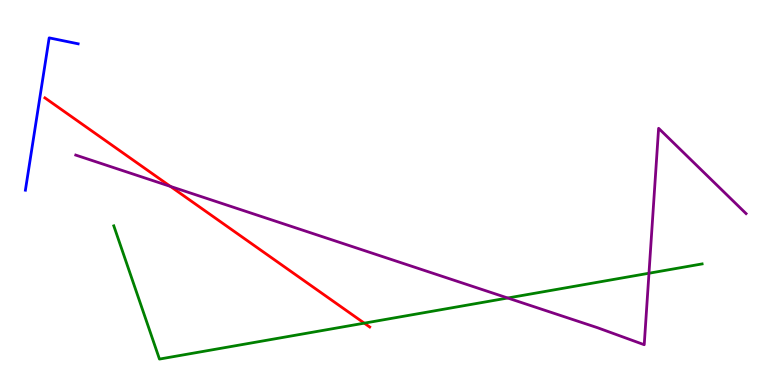[{'lines': ['blue', 'red'], 'intersections': []}, {'lines': ['green', 'red'], 'intersections': [{'x': 4.7, 'y': 1.61}]}, {'lines': ['purple', 'red'], 'intersections': [{'x': 2.2, 'y': 5.16}]}, {'lines': ['blue', 'green'], 'intersections': []}, {'lines': ['blue', 'purple'], 'intersections': []}, {'lines': ['green', 'purple'], 'intersections': [{'x': 6.55, 'y': 2.26}, {'x': 8.37, 'y': 2.9}]}]